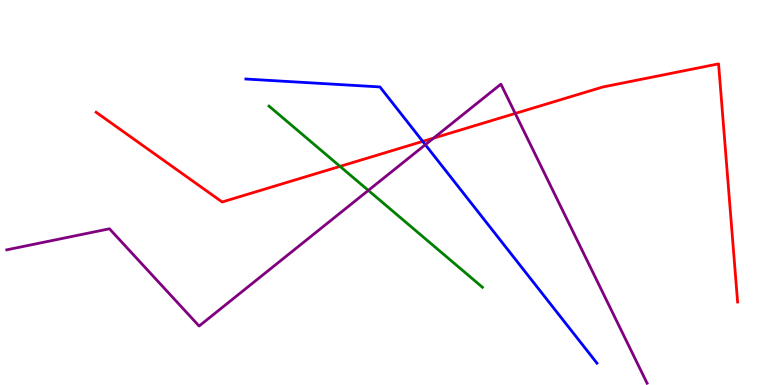[{'lines': ['blue', 'red'], 'intersections': [{'x': 5.45, 'y': 6.33}]}, {'lines': ['green', 'red'], 'intersections': [{'x': 4.39, 'y': 5.68}]}, {'lines': ['purple', 'red'], 'intersections': [{'x': 5.59, 'y': 6.41}, {'x': 6.65, 'y': 7.05}]}, {'lines': ['blue', 'green'], 'intersections': []}, {'lines': ['blue', 'purple'], 'intersections': [{'x': 5.49, 'y': 6.24}]}, {'lines': ['green', 'purple'], 'intersections': [{'x': 4.75, 'y': 5.05}]}]